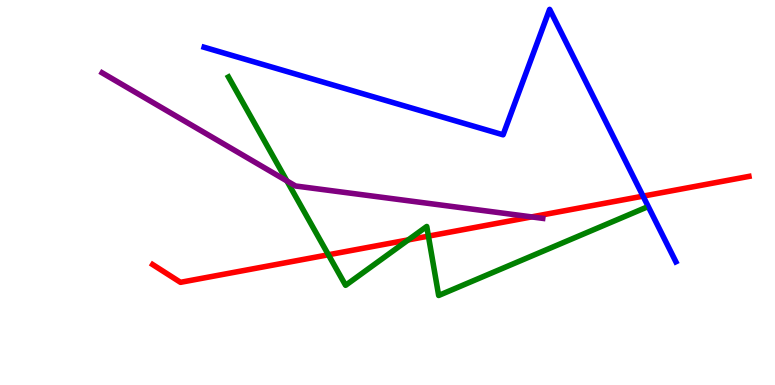[{'lines': ['blue', 'red'], 'intersections': [{'x': 8.3, 'y': 4.91}]}, {'lines': ['green', 'red'], 'intersections': [{'x': 4.24, 'y': 3.38}, {'x': 5.27, 'y': 3.77}, {'x': 5.53, 'y': 3.87}]}, {'lines': ['purple', 'red'], 'intersections': [{'x': 6.86, 'y': 4.37}]}, {'lines': ['blue', 'green'], 'intersections': []}, {'lines': ['blue', 'purple'], 'intersections': []}, {'lines': ['green', 'purple'], 'intersections': [{'x': 3.7, 'y': 5.3}]}]